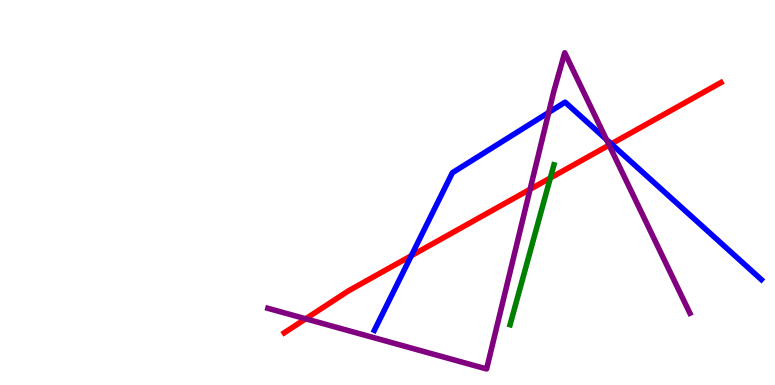[{'lines': ['blue', 'red'], 'intersections': [{'x': 5.31, 'y': 3.36}, {'x': 7.89, 'y': 6.26}]}, {'lines': ['green', 'red'], 'intersections': [{'x': 7.1, 'y': 5.38}]}, {'lines': ['purple', 'red'], 'intersections': [{'x': 3.94, 'y': 1.72}, {'x': 6.84, 'y': 5.08}, {'x': 7.86, 'y': 6.23}]}, {'lines': ['blue', 'green'], 'intersections': []}, {'lines': ['blue', 'purple'], 'intersections': [{'x': 7.08, 'y': 7.08}, {'x': 7.82, 'y': 6.38}]}, {'lines': ['green', 'purple'], 'intersections': []}]